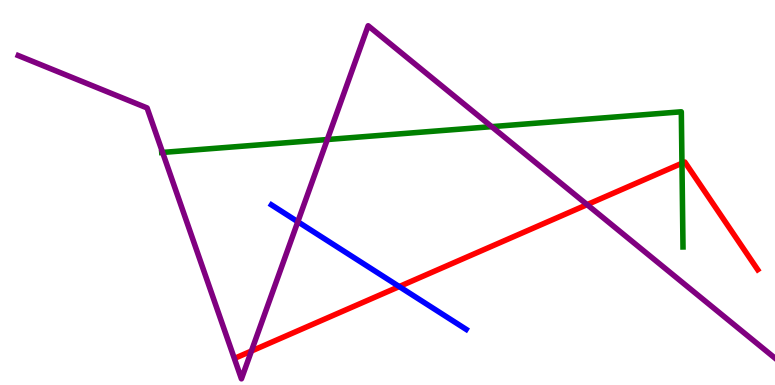[{'lines': ['blue', 'red'], 'intersections': [{'x': 5.15, 'y': 2.56}]}, {'lines': ['green', 'red'], 'intersections': [{'x': 8.8, 'y': 5.76}]}, {'lines': ['purple', 'red'], 'intersections': [{'x': 3.24, 'y': 0.882}, {'x': 7.58, 'y': 4.68}]}, {'lines': ['blue', 'green'], 'intersections': []}, {'lines': ['blue', 'purple'], 'intersections': [{'x': 3.84, 'y': 4.24}]}, {'lines': ['green', 'purple'], 'intersections': [{'x': 2.1, 'y': 6.04}, {'x': 4.22, 'y': 6.38}, {'x': 6.34, 'y': 6.71}]}]